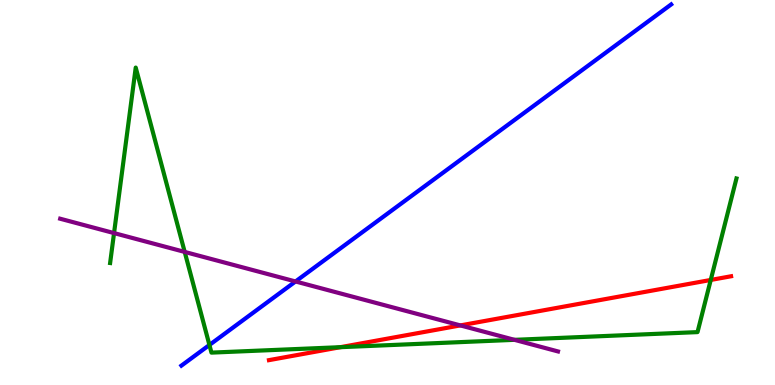[{'lines': ['blue', 'red'], 'intersections': []}, {'lines': ['green', 'red'], 'intersections': [{'x': 4.39, 'y': 0.982}, {'x': 9.17, 'y': 2.73}]}, {'lines': ['purple', 'red'], 'intersections': [{'x': 5.94, 'y': 1.55}]}, {'lines': ['blue', 'green'], 'intersections': [{'x': 2.7, 'y': 1.04}]}, {'lines': ['blue', 'purple'], 'intersections': [{'x': 3.81, 'y': 2.69}]}, {'lines': ['green', 'purple'], 'intersections': [{'x': 1.47, 'y': 3.95}, {'x': 2.38, 'y': 3.46}, {'x': 6.64, 'y': 1.17}]}]